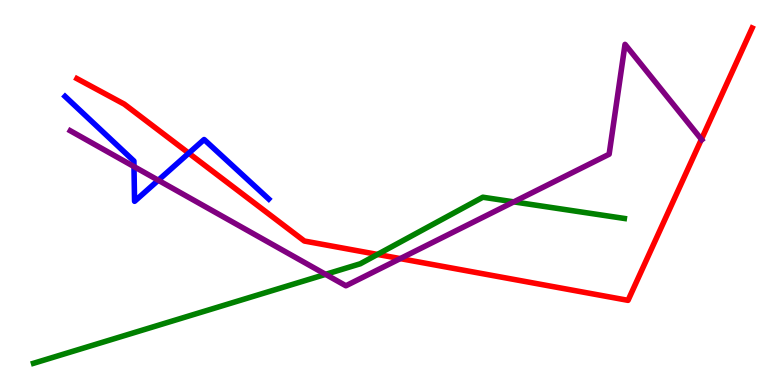[{'lines': ['blue', 'red'], 'intersections': [{'x': 2.44, 'y': 6.02}]}, {'lines': ['green', 'red'], 'intersections': [{'x': 4.87, 'y': 3.39}]}, {'lines': ['purple', 'red'], 'intersections': [{'x': 5.16, 'y': 3.28}, {'x': 9.05, 'y': 6.38}]}, {'lines': ['blue', 'green'], 'intersections': []}, {'lines': ['blue', 'purple'], 'intersections': [{'x': 1.73, 'y': 5.67}, {'x': 2.04, 'y': 5.32}]}, {'lines': ['green', 'purple'], 'intersections': [{'x': 4.2, 'y': 2.87}, {'x': 6.63, 'y': 4.76}]}]